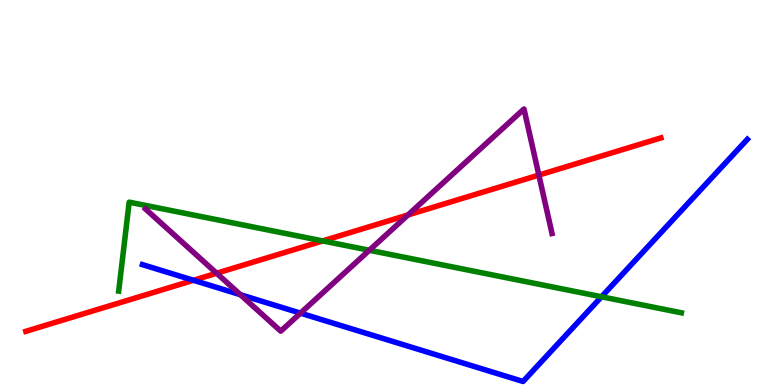[{'lines': ['blue', 'red'], 'intersections': [{'x': 2.5, 'y': 2.72}]}, {'lines': ['green', 'red'], 'intersections': [{'x': 4.16, 'y': 3.74}]}, {'lines': ['purple', 'red'], 'intersections': [{'x': 2.8, 'y': 2.9}, {'x': 5.26, 'y': 4.42}, {'x': 6.95, 'y': 5.45}]}, {'lines': ['blue', 'green'], 'intersections': [{'x': 7.76, 'y': 2.29}]}, {'lines': ['blue', 'purple'], 'intersections': [{'x': 3.1, 'y': 2.35}, {'x': 3.88, 'y': 1.87}]}, {'lines': ['green', 'purple'], 'intersections': [{'x': 4.77, 'y': 3.5}]}]